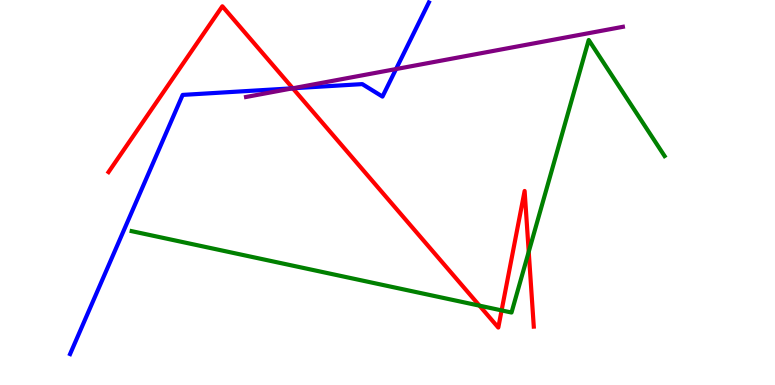[{'lines': ['blue', 'red'], 'intersections': [{'x': 3.78, 'y': 7.71}]}, {'lines': ['green', 'red'], 'intersections': [{'x': 6.19, 'y': 2.06}, {'x': 6.47, 'y': 1.94}, {'x': 6.82, 'y': 3.46}]}, {'lines': ['purple', 'red'], 'intersections': [{'x': 3.78, 'y': 7.71}]}, {'lines': ['blue', 'green'], 'intersections': []}, {'lines': ['blue', 'purple'], 'intersections': [{'x': 3.78, 'y': 7.71}, {'x': 5.11, 'y': 8.21}]}, {'lines': ['green', 'purple'], 'intersections': []}]